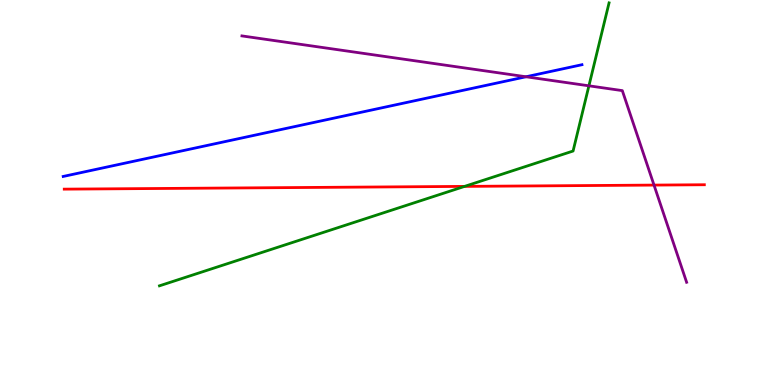[{'lines': ['blue', 'red'], 'intersections': []}, {'lines': ['green', 'red'], 'intersections': [{'x': 5.99, 'y': 5.16}]}, {'lines': ['purple', 'red'], 'intersections': [{'x': 8.44, 'y': 5.19}]}, {'lines': ['blue', 'green'], 'intersections': []}, {'lines': ['blue', 'purple'], 'intersections': [{'x': 6.79, 'y': 8.01}]}, {'lines': ['green', 'purple'], 'intersections': [{'x': 7.6, 'y': 7.77}]}]